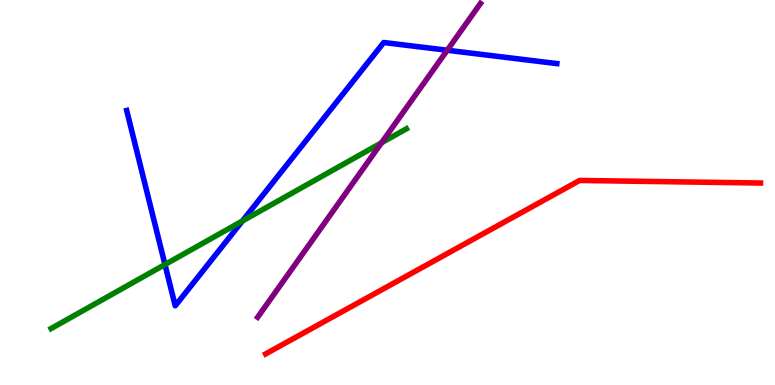[{'lines': ['blue', 'red'], 'intersections': []}, {'lines': ['green', 'red'], 'intersections': []}, {'lines': ['purple', 'red'], 'intersections': []}, {'lines': ['blue', 'green'], 'intersections': [{'x': 2.13, 'y': 3.13}, {'x': 3.13, 'y': 4.26}]}, {'lines': ['blue', 'purple'], 'intersections': [{'x': 5.77, 'y': 8.7}]}, {'lines': ['green', 'purple'], 'intersections': [{'x': 4.92, 'y': 6.29}]}]